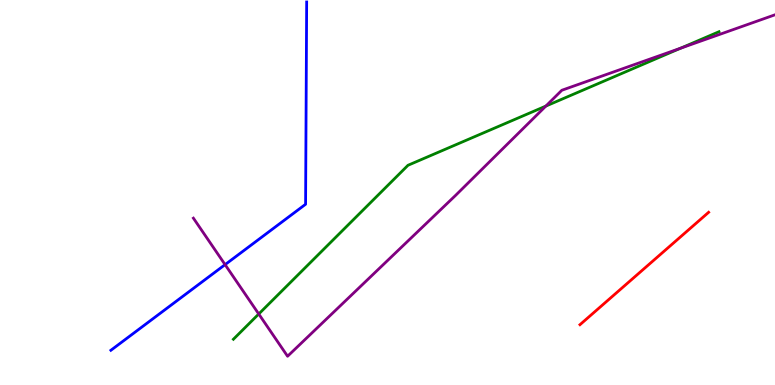[{'lines': ['blue', 'red'], 'intersections': []}, {'lines': ['green', 'red'], 'intersections': []}, {'lines': ['purple', 'red'], 'intersections': []}, {'lines': ['blue', 'green'], 'intersections': []}, {'lines': ['blue', 'purple'], 'intersections': [{'x': 2.9, 'y': 3.13}]}, {'lines': ['green', 'purple'], 'intersections': [{'x': 3.34, 'y': 1.84}, {'x': 7.04, 'y': 7.24}, {'x': 8.78, 'y': 8.75}]}]